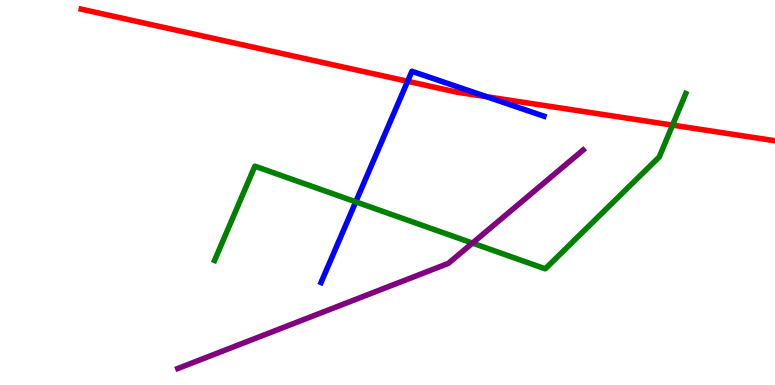[{'lines': ['blue', 'red'], 'intersections': [{'x': 5.26, 'y': 7.89}, {'x': 6.28, 'y': 7.49}]}, {'lines': ['green', 'red'], 'intersections': [{'x': 8.68, 'y': 6.75}]}, {'lines': ['purple', 'red'], 'intersections': []}, {'lines': ['blue', 'green'], 'intersections': [{'x': 4.59, 'y': 4.76}]}, {'lines': ['blue', 'purple'], 'intersections': []}, {'lines': ['green', 'purple'], 'intersections': [{'x': 6.1, 'y': 3.69}]}]